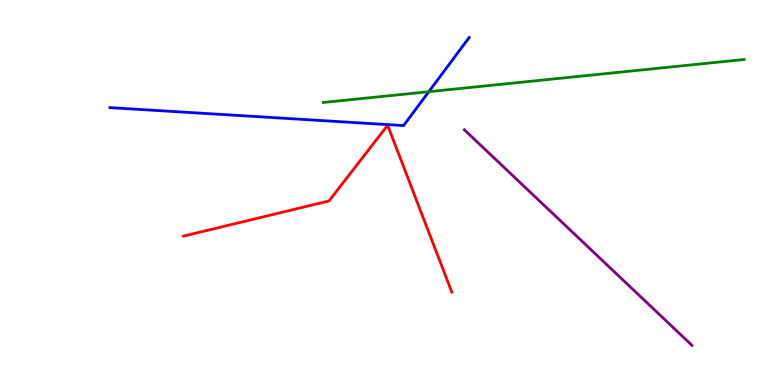[{'lines': ['blue', 'red'], 'intersections': []}, {'lines': ['green', 'red'], 'intersections': []}, {'lines': ['purple', 'red'], 'intersections': []}, {'lines': ['blue', 'green'], 'intersections': [{'x': 5.53, 'y': 7.62}]}, {'lines': ['blue', 'purple'], 'intersections': []}, {'lines': ['green', 'purple'], 'intersections': []}]